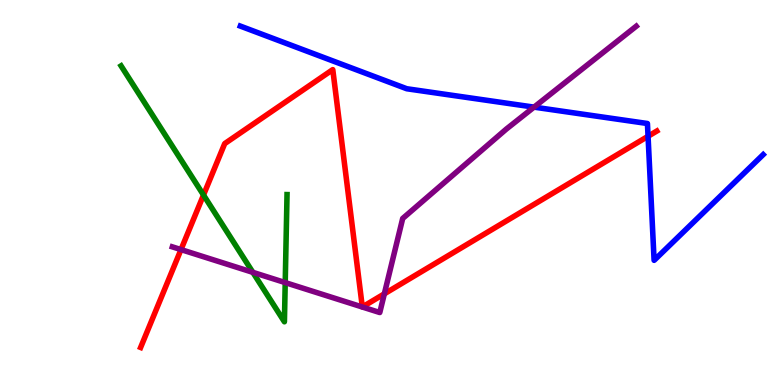[{'lines': ['blue', 'red'], 'intersections': [{'x': 8.36, 'y': 6.46}]}, {'lines': ['green', 'red'], 'intersections': [{'x': 2.63, 'y': 4.93}]}, {'lines': ['purple', 'red'], 'intersections': [{'x': 2.34, 'y': 3.52}, {'x': 4.96, 'y': 2.37}]}, {'lines': ['blue', 'green'], 'intersections': []}, {'lines': ['blue', 'purple'], 'intersections': [{'x': 6.89, 'y': 7.22}]}, {'lines': ['green', 'purple'], 'intersections': [{'x': 3.26, 'y': 2.93}, {'x': 3.68, 'y': 2.66}]}]